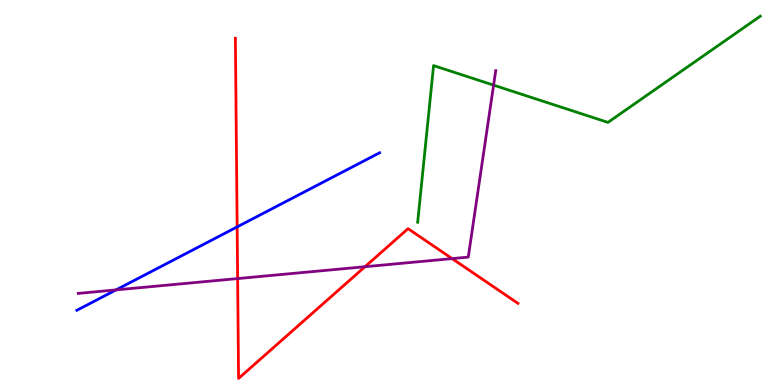[{'lines': ['blue', 'red'], 'intersections': [{'x': 3.06, 'y': 4.11}]}, {'lines': ['green', 'red'], 'intersections': []}, {'lines': ['purple', 'red'], 'intersections': [{'x': 3.07, 'y': 2.76}, {'x': 4.71, 'y': 3.07}, {'x': 5.83, 'y': 3.28}]}, {'lines': ['blue', 'green'], 'intersections': []}, {'lines': ['blue', 'purple'], 'intersections': [{'x': 1.5, 'y': 2.47}]}, {'lines': ['green', 'purple'], 'intersections': [{'x': 6.37, 'y': 7.79}]}]